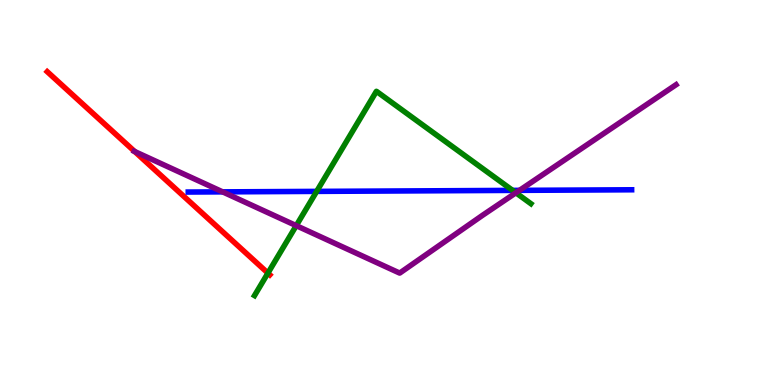[{'lines': ['blue', 'red'], 'intersections': []}, {'lines': ['green', 'red'], 'intersections': [{'x': 3.46, 'y': 2.91}]}, {'lines': ['purple', 'red'], 'intersections': [{'x': 1.74, 'y': 6.06}]}, {'lines': ['blue', 'green'], 'intersections': [{'x': 4.09, 'y': 5.03}, {'x': 6.61, 'y': 5.05}]}, {'lines': ['blue', 'purple'], 'intersections': [{'x': 2.87, 'y': 5.02}, {'x': 6.7, 'y': 5.06}]}, {'lines': ['green', 'purple'], 'intersections': [{'x': 3.82, 'y': 4.14}, {'x': 6.66, 'y': 4.99}]}]